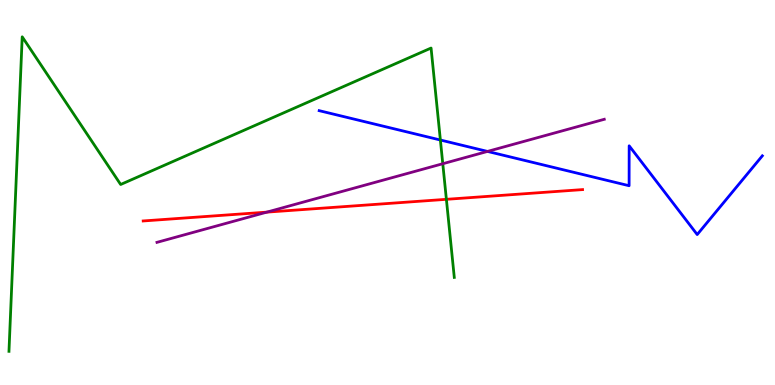[{'lines': ['blue', 'red'], 'intersections': []}, {'lines': ['green', 'red'], 'intersections': [{'x': 5.76, 'y': 4.82}]}, {'lines': ['purple', 'red'], 'intersections': [{'x': 3.44, 'y': 4.49}]}, {'lines': ['blue', 'green'], 'intersections': [{'x': 5.68, 'y': 6.36}]}, {'lines': ['blue', 'purple'], 'intersections': [{'x': 6.29, 'y': 6.07}]}, {'lines': ['green', 'purple'], 'intersections': [{'x': 5.71, 'y': 5.75}]}]